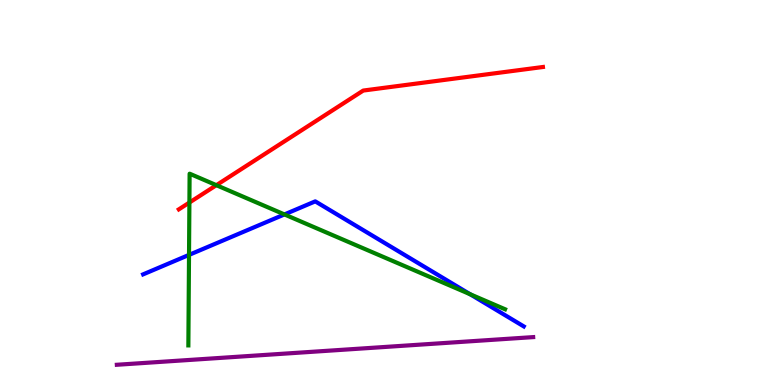[{'lines': ['blue', 'red'], 'intersections': []}, {'lines': ['green', 'red'], 'intersections': [{'x': 2.44, 'y': 4.74}, {'x': 2.79, 'y': 5.19}]}, {'lines': ['purple', 'red'], 'intersections': []}, {'lines': ['blue', 'green'], 'intersections': [{'x': 2.44, 'y': 3.38}, {'x': 3.67, 'y': 4.43}, {'x': 6.07, 'y': 2.36}]}, {'lines': ['blue', 'purple'], 'intersections': []}, {'lines': ['green', 'purple'], 'intersections': []}]